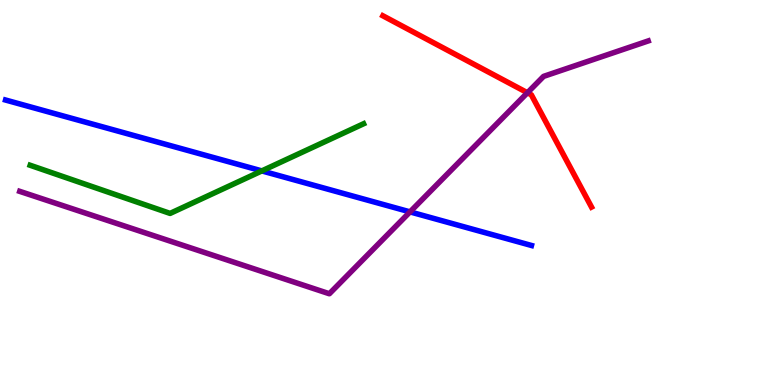[{'lines': ['blue', 'red'], 'intersections': []}, {'lines': ['green', 'red'], 'intersections': []}, {'lines': ['purple', 'red'], 'intersections': [{'x': 6.81, 'y': 7.59}]}, {'lines': ['blue', 'green'], 'intersections': [{'x': 3.38, 'y': 5.56}]}, {'lines': ['blue', 'purple'], 'intersections': [{'x': 5.29, 'y': 4.5}]}, {'lines': ['green', 'purple'], 'intersections': []}]